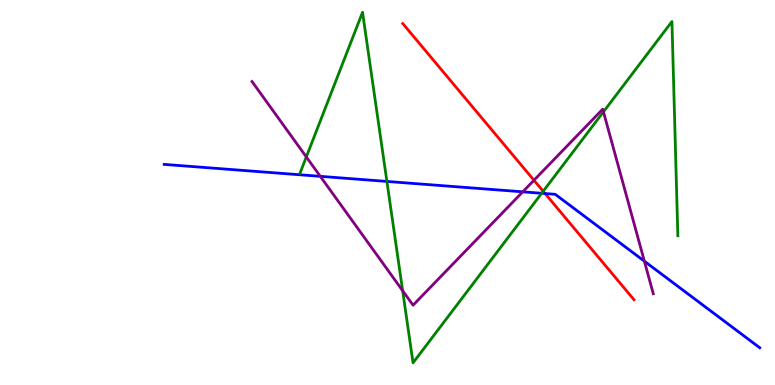[{'lines': ['blue', 'red'], 'intersections': [{'x': 7.03, 'y': 4.97}]}, {'lines': ['green', 'red'], 'intersections': [{'x': 7.01, 'y': 5.03}]}, {'lines': ['purple', 'red'], 'intersections': [{'x': 6.89, 'y': 5.32}]}, {'lines': ['blue', 'green'], 'intersections': [{'x': 4.99, 'y': 5.29}, {'x': 6.99, 'y': 4.98}]}, {'lines': ['blue', 'purple'], 'intersections': [{'x': 4.13, 'y': 5.42}, {'x': 6.75, 'y': 5.02}, {'x': 8.31, 'y': 3.22}]}, {'lines': ['green', 'purple'], 'intersections': [{'x': 3.95, 'y': 5.92}, {'x': 5.2, 'y': 2.45}, {'x': 7.79, 'y': 7.1}]}]